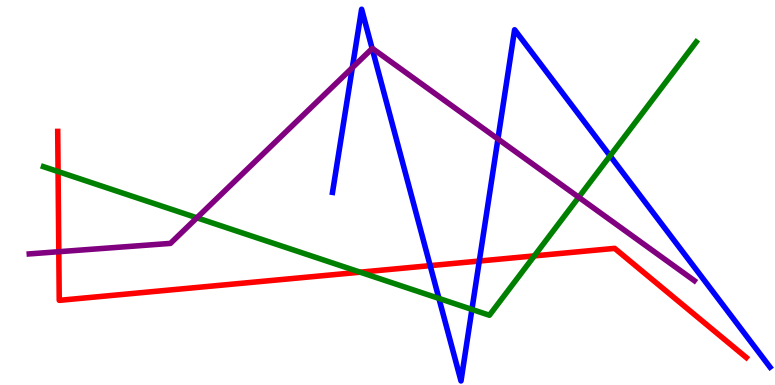[{'lines': ['blue', 'red'], 'intersections': [{'x': 5.55, 'y': 3.1}, {'x': 6.18, 'y': 3.22}]}, {'lines': ['green', 'red'], 'intersections': [{'x': 0.749, 'y': 5.54}, {'x': 4.65, 'y': 2.93}, {'x': 6.89, 'y': 3.35}]}, {'lines': ['purple', 'red'], 'intersections': [{'x': 0.759, 'y': 3.46}]}, {'lines': ['blue', 'green'], 'intersections': [{'x': 5.66, 'y': 2.25}, {'x': 6.09, 'y': 1.96}, {'x': 7.87, 'y': 5.95}]}, {'lines': ['blue', 'purple'], 'intersections': [{'x': 4.55, 'y': 8.24}, {'x': 4.8, 'y': 8.74}, {'x': 6.42, 'y': 6.39}]}, {'lines': ['green', 'purple'], 'intersections': [{'x': 2.54, 'y': 4.34}, {'x': 7.47, 'y': 4.88}]}]